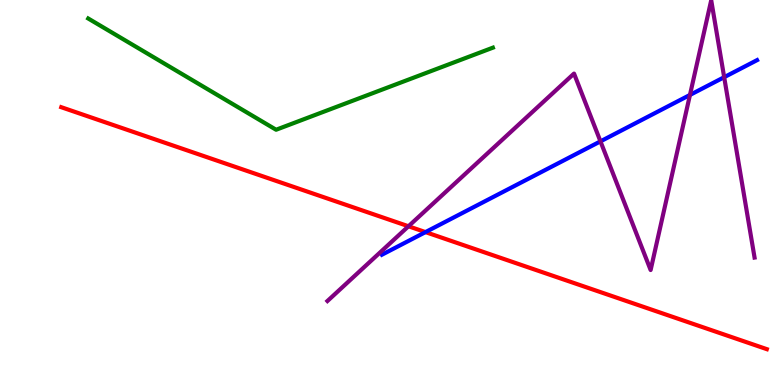[{'lines': ['blue', 'red'], 'intersections': [{'x': 5.49, 'y': 3.97}]}, {'lines': ['green', 'red'], 'intersections': []}, {'lines': ['purple', 'red'], 'intersections': [{'x': 5.27, 'y': 4.12}]}, {'lines': ['blue', 'green'], 'intersections': []}, {'lines': ['blue', 'purple'], 'intersections': [{'x': 7.75, 'y': 6.33}, {'x': 8.9, 'y': 7.53}, {'x': 9.34, 'y': 7.99}]}, {'lines': ['green', 'purple'], 'intersections': []}]